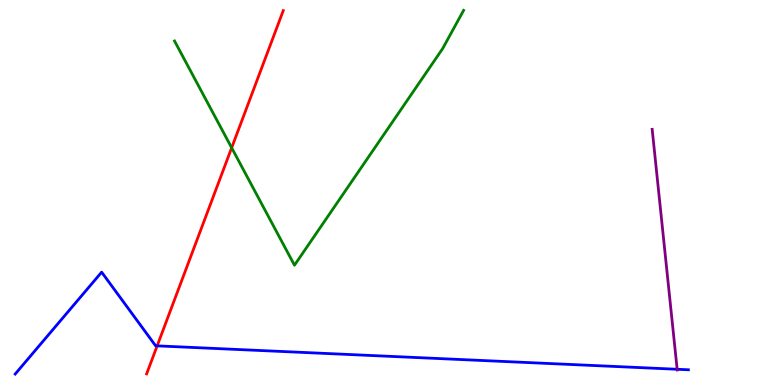[{'lines': ['blue', 'red'], 'intersections': [{'x': 2.03, 'y': 1.02}]}, {'lines': ['green', 'red'], 'intersections': [{'x': 2.99, 'y': 6.16}]}, {'lines': ['purple', 'red'], 'intersections': []}, {'lines': ['blue', 'green'], 'intersections': []}, {'lines': ['blue', 'purple'], 'intersections': [{'x': 8.74, 'y': 0.408}]}, {'lines': ['green', 'purple'], 'intersections': []}]